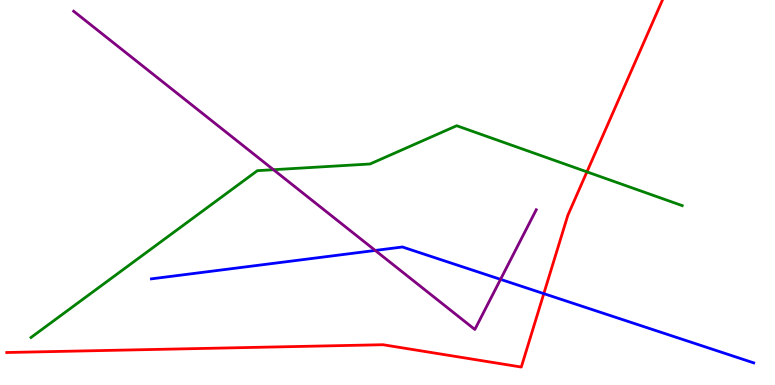[{'lines': ['blue', 'red'], 'intersections': [{'x': 7.02, 'y': 2.37}]}, {'lines': ['green', 'red'], 'intersections': [{'x': 7.57, 'y': 5.54}]}, {'lines': ['purple', 'red'], 'intersections': []}, {'lines': ['blue', 'green'], 'intersections': []}, {'lines': ['blue', 'purple'], 'intersections': [{'x': 4.84, 'y': 3.49}, {'x': 6.46, 'y': 2.74}]}, {'lines': ['green', 'purple'], 'intersections': [{'x': 3.53, 'y': 5.59}]}]